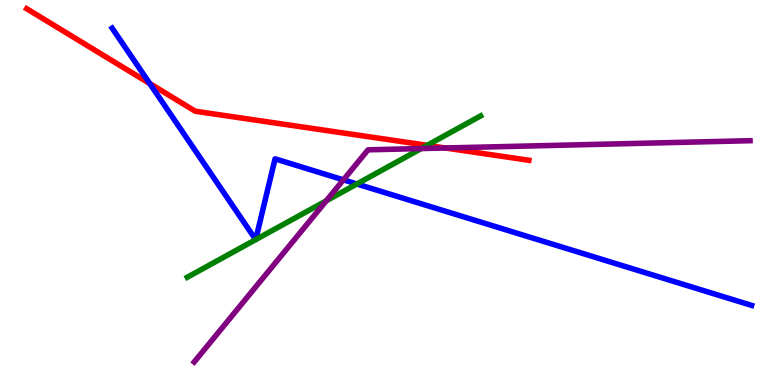[{'lines': ['blue', 'red'], 'intersections': [{'x': 1.93, 'y': 7.83}]}, {'lines': ['green', 'red'], 'intersections': [{'x': 5.51, 'y': 6.23}]}, {'lines': ['purple', 'red'], 'intersections': [{'x': 5.75, 'y': 6.16}]}, {'lines': ['blue', 'green'], 'intersections': [{'x': 3.3, 'y': 3.78}, {'x': 3.3, 'y': 3.78}, {'x': 4.6, 'y': 5.22}]}, {'lines': ['blue', 'purple'], 'intersections': [{'x': 4.43, 'y': 5.33}]}, {'lines': ['green', 'purple'], 'intersections': [{'x': 4.21, 'y': 4.78}, {'x': 5.44, 'y': 6.14}]}]